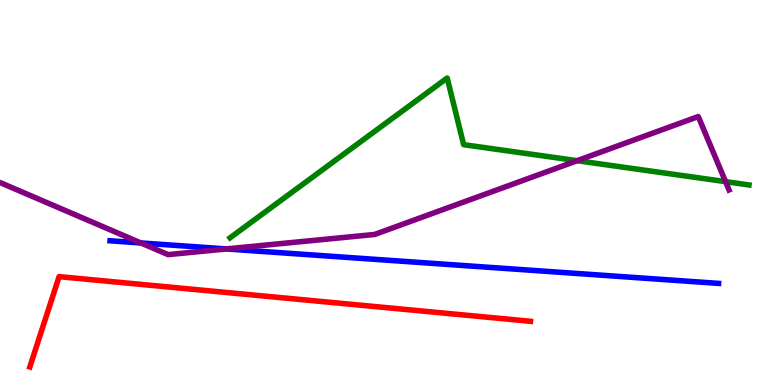[{'lines': ['blue', 'red'], 'intersections': []}, {'lines': ['green', 'red'], 'intersections': []}, {'lines': ['purple', 'red'], 'intersections': []}, {'lines': ['blue', 'green'], 'intersections': []}, {'lines': ['blue', 'purple'], 'intersections': [{'x': 1.82, 'y': 3.69}, {'x': 2.92, 'y': 3.53}]}, {'lines': ['green', 'purple'], 'intersections': [{'x': 7.45, 'y': 5.83}, {'x': 9.36, 'y': 5.28}]}]